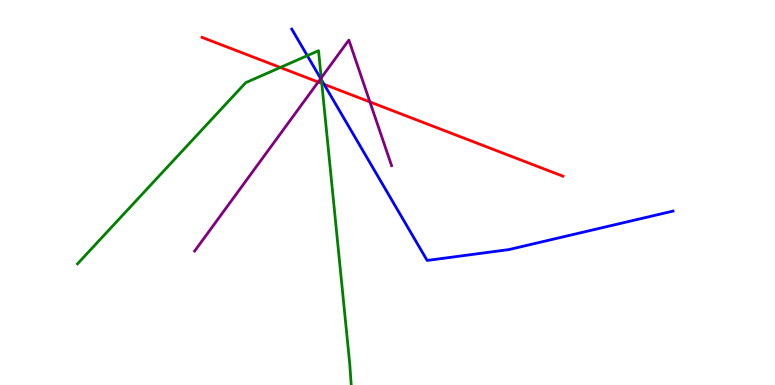[{'lines': ['blue', 'red'], 'intersections': [{'x': 4.18, 'y': 7.81}]}, {'lines': ['green', 'red'], 'intersections': [{'x': 3.62, 'y': 8.25}, {'x': 4.15, 'y': 7.83}]}, {'lines': ['purple', 'red'], 'intersections': [{'x': 4.11, 'y': 7.87}, {'x': 4.77, 'y': 7.35}]}, {'lines': ['blue', 'green'], 'intersections': [{'x': 3.97, 'y': 8.55}, {'x': 4.15, 'y': 7.93}]}, {'lines': ['blue', 'purple'], 'intersections': [{'x': 4.14, 'y': 7.96}]}, {'lines': ['green', 'purple'], 'intersections': [{'x': 4.14, 'y': 7.98}]}]